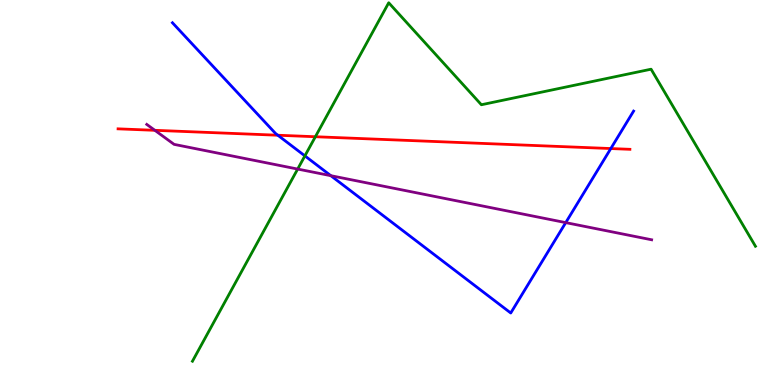[{'lines': ['blue', 'red'], 'intersections': [{'x': 3.58, 'y': 6.49}, {'x': 7.88, 'y': 6.14}]}, {'lines': ['green', 'red'], 'intersections': [{'x': 4.07, 'y': 6.45}]}, {'lines': ['purple', 'red'], 'intersections': [{'x': 2.0, 'y': 6.62}]}, {'lines': ['blue', 'green'], 'intersections': [{'x': 3.93, 'y': 5.95}]}, {'lines': ['blue', 'purple'], 'intersections': [{'x': 4.27, 'y': 5.44}, {'x': 7.3, 'y': 4.22}]}, {'lines': ['green', 'purple'], 'intersections': [{'x': 3.84, 'y': 5.61}]}]